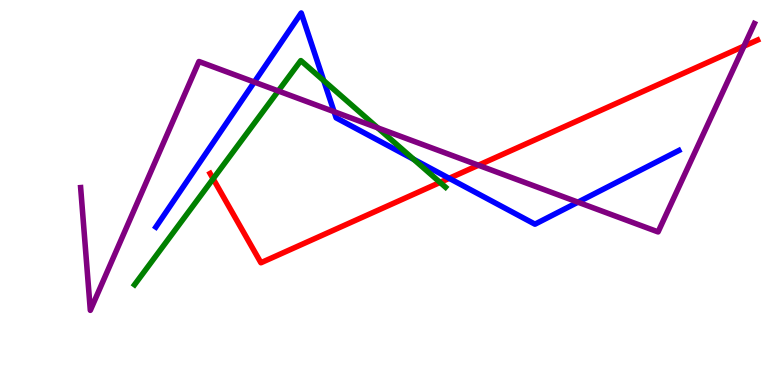[{'lines': ['blue', 'red'], 'intersections': [{'x': 5.8, 'y': 5.37}]}, {'lines': ['green', 'red'], 'intersections': [{'x': 2.75, 'y': 5.36}, {'x': 5.68, 'y': 5.26}]}, {'lines': ['purple', 'red'], 'intersections': [{'x': 6.17, 'y': 5.71}, {'x': 9.6, 'y': 8.8}]}, {'lines': ['blue', 'green'], 'intersections': [{'x': 4.18, 'y': 7.91}, {'x': 5.34, 'y': 5.86}]}, {'lines': ['blue', 'purple'], 'intersections': [{'x': 3.28, 'y': 7.87}, {'x': 4.31, 'y': 7.1}, {'x': 7.46, 'y': 4.75}]}, {'lines': ['green', 'purple'], 'intersections': [{'x': 3.59, 'y': 7.64}, {'x': 4.87, 'y': 6.68}]}]